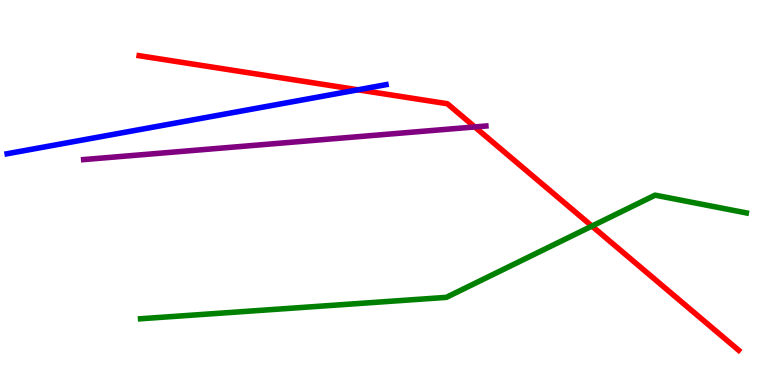[{'lines': ['blue', 'red'], 'intersections': [{'x': 4.62, 'y': 7.67}]}, {'lines': ['green', 'red'], 'intersections': [{'x': 7.64, 'y': 4.13}]}, {'lines': ['purple', 'red'], 'intersections': [{'x': 6.13, 'y': 6.7}]}, {'lines': ['blue', 'green'], 'intersections': []}, {'lines': ['blue', 'purple'], 'intersections': []}, {'lines': ['green', 'purple'], 'intersections': []}]